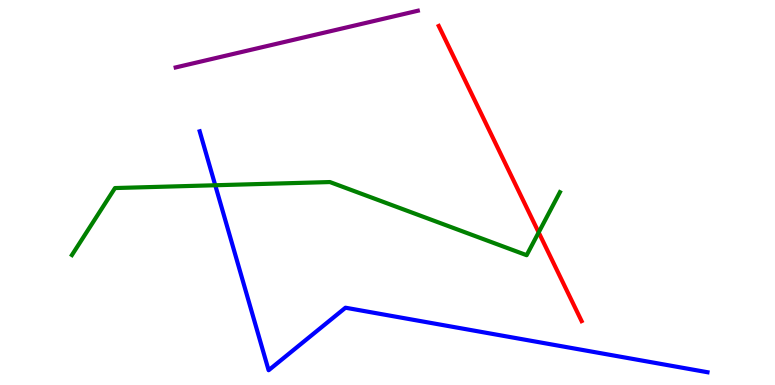[{'lines': ['blue', 'red'], 'intersections': []}, {'lines': ['green', 'red'], 'intersections': [{'x': 6.95, 'y': 3.96}]}, {'lines': ['purple', 'red'], 'intersections': []}, {'lines': ['blue', 'green'], 'intersections': [{'x': 2.78, 'y': 5.19}]}, {'lines': ['blue', 'purple'], 'intersections': []}, {'lines': ['green', 'purple'], 'intersections': []}]